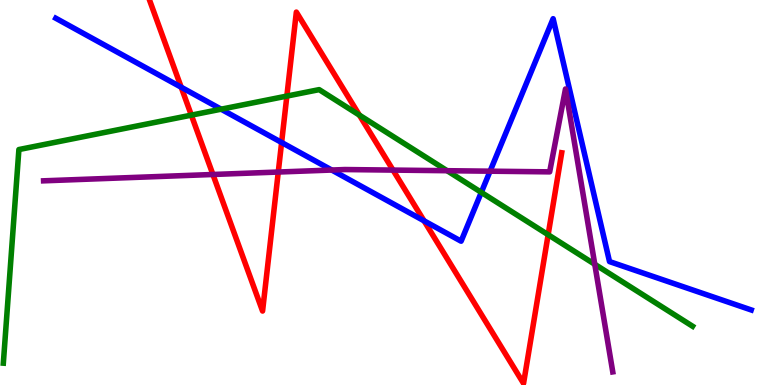[{'lines': ['blue', 'red'], 'intersections': [{'x': 2.34, 'y': 7.73}, {'x': 3.63, 'y': 6.3}, {'x': 5.47, 'y': 4.26}]}, {'lines': ['green', 'red'], 'intersections': [{'x': 2.47, 'y': 7.01}, {'x': 3.7, 'y': 7.5}, {'x': 4.64, 'y': 7.01}, {'x': 7.07, 'y': 3.9}]}, {'lines': ['purple', 'red'], 'intersections': [{'x': 2.75, 'y': 5.47}, {'x': 3.59, 'y': 5.53}, {'x': 5.07, 'y': 5.58}]}, {'lines': ['blue', 'green'], 'intersections': [{'x': 2.85, 'y': 7.16}, {'x': 6.21, 'y': 5.0}]}, {'lines': ['blue', 'purple'], 'intersections': [{'x': 4.28, 'y': 5.58}, {'x': 6.32, 'y': 5.55}]}, {'lines': ['green', 'purple'], 'intersections': [{'x': 5.77, 'y': 5.57}, {'x': 7.67, 'y': 3.14}]}]